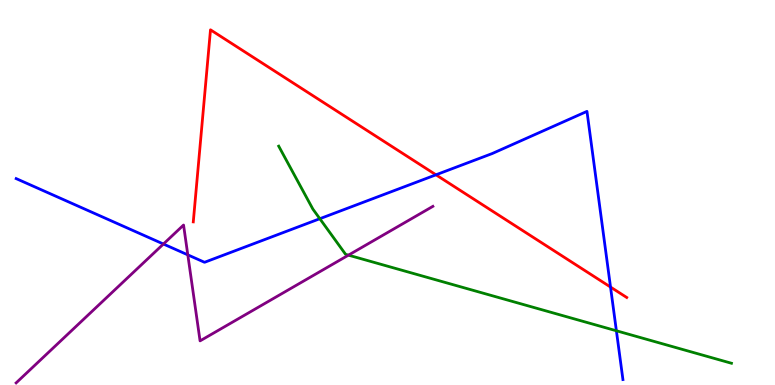[{'lines': ['blue', 'red'], 'intersections': [{'x': 5.63, 'y': 5.46}, {'x': 7.88, 'y': 2.54}]}, {'lines': ['green', 'red'], 'intersections': []}, {'lines': ['purple', 'red'], 'intersections': []}, {'lines': ['blue', 'green'], 'intersections': [{'x': 4.13, 'y': 4.32}, {'x': 7.95, 'y': 1.41}]}, {'lines': ['blue', 'purple'], 'intersections': [{'x': 2.11, 'y': 3.66}, {'x': 2.42, 'y': 3.38}]}, {'lines': ['green', 'purple'], 'intersections': [{'x': 4.5, 'y': 3.37}]}]